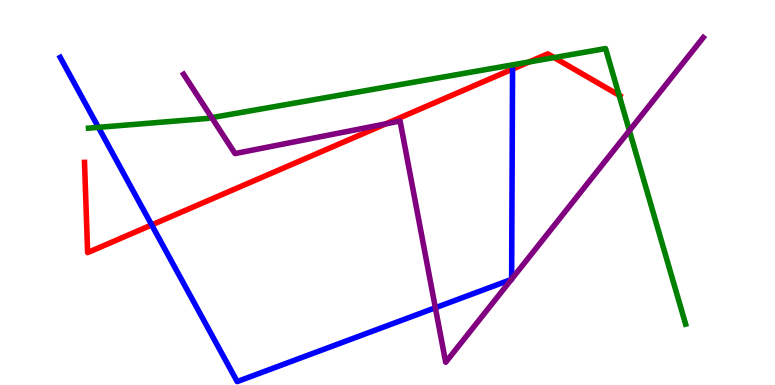[{'lines': ['blue', 'red'], 'intersections': [{'x': 1.96, 'y': 4.16}]}, {'lines': ['green', 'red'], 'intersections': [{'x': 6.83, 'y': 8.39}, {'x': 7.15, 'y': 8.5}, {'x': 7.99, 'y': 7.53}]}, {'lines': ['purple', 'red'], 'intersections': [{'x': 4.98, 'y': 6.78}]}, {'lines': ['blue', 'green'], 'intersections': [{'x': 1.27, 'y': 6.69}]}, {'lines': ['blue', 'purple'], 'intersections': [{'x': 5.62, 'y': 2.01}, {'x': 6.6, 'y': 2.74}, {'x': 6.6, 'y': 2.75}]}, {'lines': ['green', 'purple'], 'intersections': [{'x': 2.73, 'y': 6.94}, {'x': 8.12, 'y': 6.61}]}]